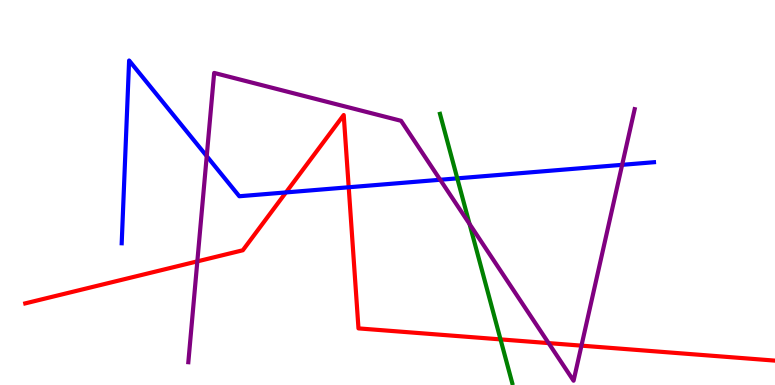[{'lines': ['blue', 'red'], 'intersections': [{'x': 3.69, 'y': 5.0}, {'x': 4.5, 'y': 5.14}]}, {'lines': ['green', 'red'], 'intersections': [{'x': 6.46, 'y': 1.18}]}, {'lines': ['purple', 'red'], 'intersections': [{'x': 2.55, 'y': 3.21}, {'x': 7.08, 'y': 1.09}, {'x': 7.5, 'y': 1.02}]}, {'lines': ['blue', 'green'], 'intersections': [{'x': 5.9, 'y': 5.37}]}, {'lines': ['blue', 'purple'], 'intersections': [{'x': 2.67, 'y': 5.94}, {'x': 5.68, 'y': 5.33}, {'x': 8.03, 'y': 5.72}]}, {'lines': ['green', 'purple'], 'intersections': [{'x': 6.06, 'y': 4.18}]}]